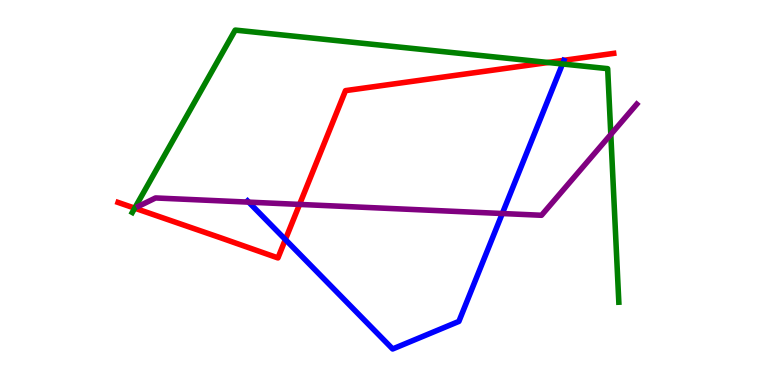[{'lines': ['blue', 'red'], 'intersections': [{'x': 3.68, 'y': 3.78}]}, {'lines': ['green', 'red'], 'intersections': [{'x': 1.74, 'y': 4.59}, {'x': 7.07, 'y': 8.38}]}, {'lines': ['purple', 'red'], 'intersections': [{'x': 3.87, 'y': 4.69}]}, {'lines': ['blue', 'green'], 'intersections': [{'x': 7.26, 'y': 8.34}]}, {'lines': ['blue', 'purple'], 'intersections': [{'x': 3.21, 'y': 4.75}, {'x': 6.48, 'y': 4.45}]}, {'lines': ['green', 'purple'], 'intersections': [{'x': 7.88, 'y': 6.51}]}]